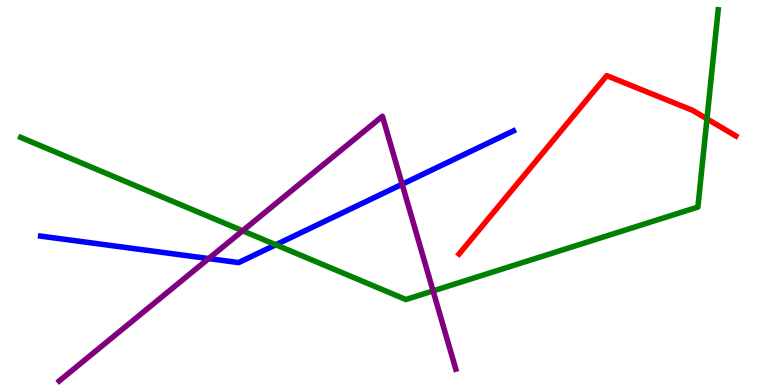[{'lines': ['blue', 'red'], 'intersections': []}, {'lines': ['green', 'red'], 'intersections': [{'x': 9.12, 'y': 6.91}]}, {'lines': ['purple', 'red'], 'intersections': []}, {'lines': ['blue', 'green'], 'intersections': [{'x': 3.56, 'y': 3.64}]}, {'lines': ['blue', 'purple'], 'intersections': [{'x': 2.69, 'y': 3.28}, {'x': 5.19, 'y': 5.21}]}, {'lines': ['green', 'purple'], 'intersections': [{'x': 3.13, 'y': 4.01}, {'x': 5.59, 'y': 2.44}]}]